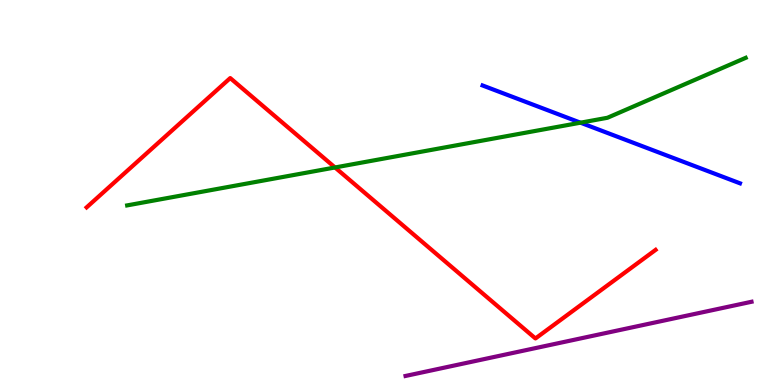[{'lines': ['blue', 'red'], 'intersections': []}, {'lines': ['green', 'red'], 'intersections': [{'x': 4.32, 'y': 5.65}]}, {'lines': ['purple', 'red'], 'intersections': []}, {'lines': ['blue', 'green'], 'intersections': [{'x': 7.49, 'y': 6.81}]}, {'lines': ['blue', 'purple'], 'intersections': []}, {'lines': ['green', 'purple'], 'intersections': []}]